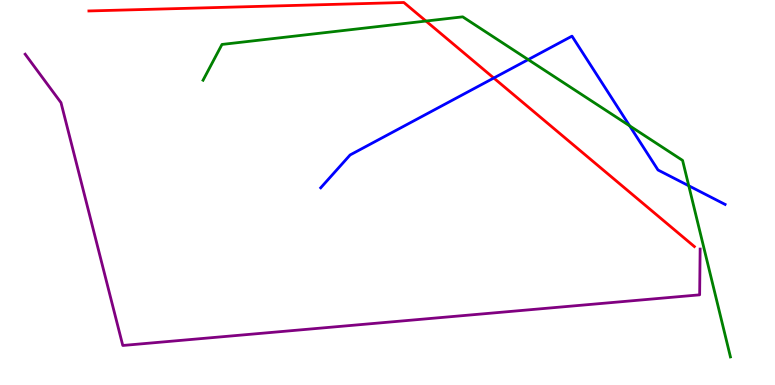[{'lines': ['blue', 'red'], 'intersections': [{'x': 6.37, 'y': 7.97}]}, {'lines': ['green', 'red'], 'intersections': [{'x': 5.5, 'y': 9.45}]}, {'lines': ['purple', 'red'], 'intersections': []}, {'lines': ['blue', 'green'], 'intersections': [{'x': 6.82, 'y': 8.45}, {'x': 8.12, 'y': 6.73}, {'x': 8.89, 'y': 5.17}]}, {'lines': ['blue', 'purple'], 'intersections': []}, {'lines': ['green', 'purple'], 'intersections': []}]